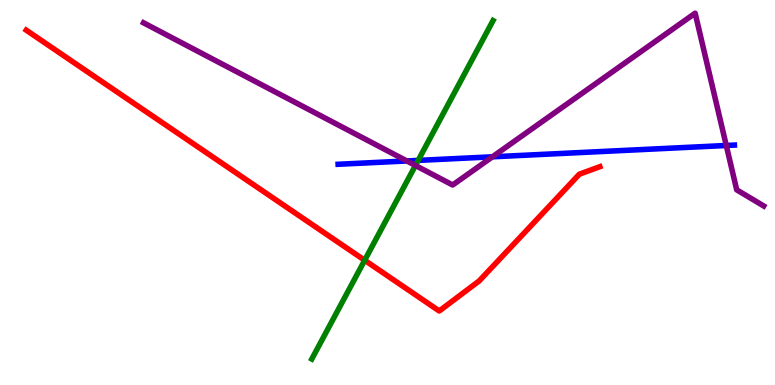[{'lines': ['blue', 'red'], 'intersections': []}, {'lines': ['green', 'red'], 'intersections': [{'x': 4.71, 'y': 3.24}]}, {'lines': ['purple', 'red'], 'intersections': []}, {'lines': ['blue', 'green'], 'intersections': [{'x': 5.4, 'y': 5.83}]}, {'lines': ['blue', 'purple'], 'intersections': [{'x': 5.25, 'y': 5.82}, {'x': 6.35, 'y': 5.93}, {'x': 9.37, 'y': 6.22}]}, {'lines': ['green', 'purple'], 'intersections': [{'x': 5.36, 'y': 5.7}]}]